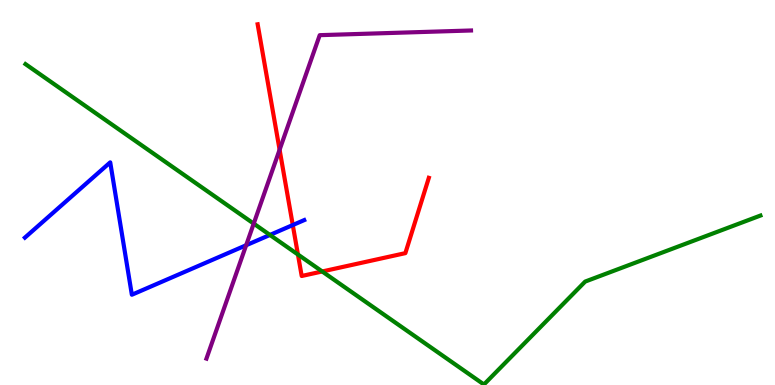[{'lines': ['blue', 'red'], 'intersections': [{'x': 3.78, 'y': 4.15}]}, {'lines': ['green', 'red'], 'intersections': [{'x': 3.84, 'y': 3.39}, {'x': 4.16, 'y': 2.95}]}, {'lines': ['purple', 'red'], 'intersections': [{'x': 3.61, 'y': 6.11}]}, {'lines': ['blue', 'green'], 'intersections': [{'x': 3.48, 'y': 3.9}]}, {'lines': ['blue', 'purple'], 'intersections': [{'x': 3.18, 'y': 3.63}]}, {'lines': ['green', 'purple'], 'intersections': [{'x': 3.27, 'y': 4.19}]}]